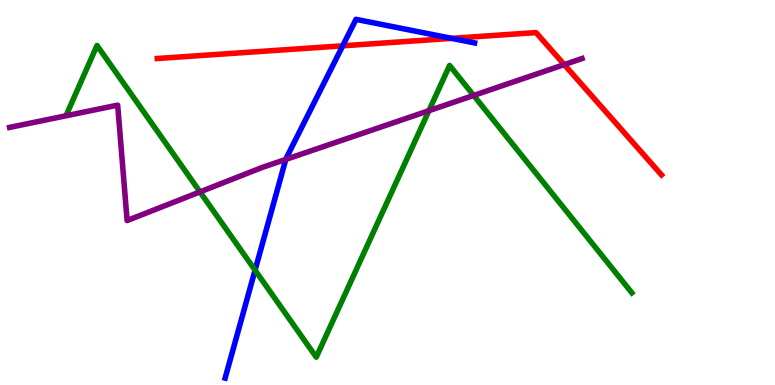[{'lines': ['blue', 'red'], 'intersections': [{'x': 4.42, 'y': 8.81}, {'x': 5.83, 'y': 9.0}]}, {'lines': ['green', 'red'], 'intersections': []}, {'lines': ['purple', 'red'], 'intersections': [{'x': 7.28, 'y': 8.32}]}, {'lines': ['blue', 'green'], 'intersections': [{'x': 3.29, 'y': 2.98}]}, {'lines': ['blue', 'purple'], 'intersections': [{'x': 3.69, 'y': 5.86}]}, {'lines': ['green', 'purple'], 'intersections': [{'x': 2.58, 'y': 5.02}, {'x': 5.53, 'y': 7.13}, {'x': 6.11, 'y': 7.52}]}]